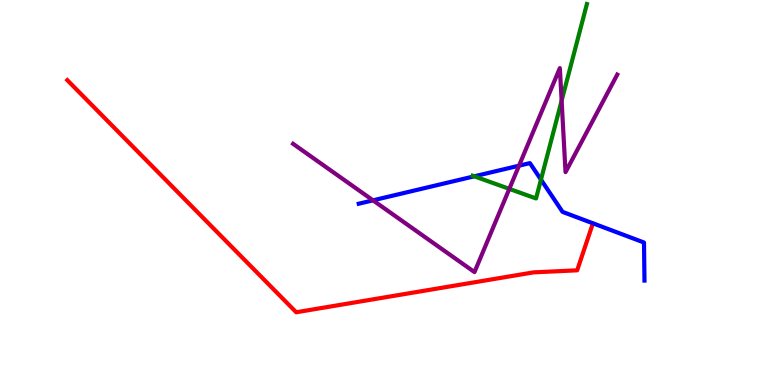[{'lines': ['blue', 'red'], 'intersections': []}, {'lines': ['green', 'red'], 'intersections': []}, {'lines': ['purple', 'red'], 'intersections': []}, {'lines': ['blue', 'green'], 'intersections': [{'x': 6.12, 'y': 5.42}, {'x': 6.98, 'y': 5.33}]}, {'lines': ['blue', 'purple'], 'intersections': [{'x': 4.81, 'y': 4.8}, {'x': 6.7, 'y': 5.7}]}, {'lines': ['green', 'purple'], 'intersections': [{'x': 6.57, 'y': 5.09}, {'x': 7.25, 'y': 7.39}]}]